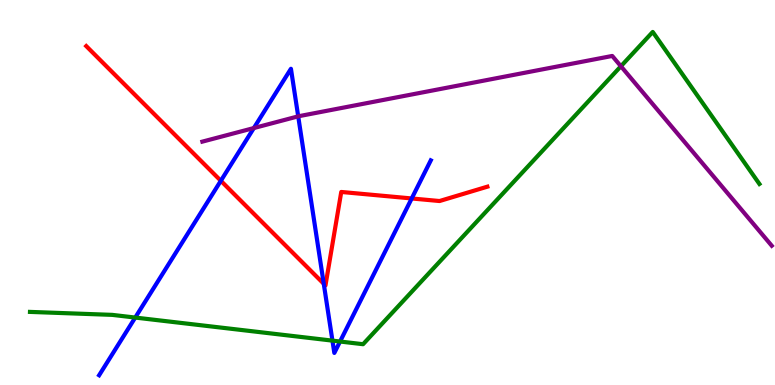[{'lines': ['blue', 'red'], 'intersections': [{'x': 2.85, 'y': 5.3}, {'x': 4.18, 'y': 2.63}, {'x': 5.31, 'y': 4.85}]}, {'lines': ['green', 'red'], 'intersections': []}, {'lines': ['purple', 'red'], 'intersections': []}, {'lines': ['blue', 'green'], 'intersections': [{'x': 1.74, 'y': 1.75}, {'x': 4.29, 'y': 1.15}, {'x': 4.39, 'y': 1.13}]}, {'lines': ['blue', 'purple'], 'intersections': [{'x': 3.28, 'y': 6.67}, {'x': 3.85, 'y': 6.98}]}, {'lines': ['green', 'purple'], 'intersections': [{'x': 8.01, 'y': 8.28}]}]